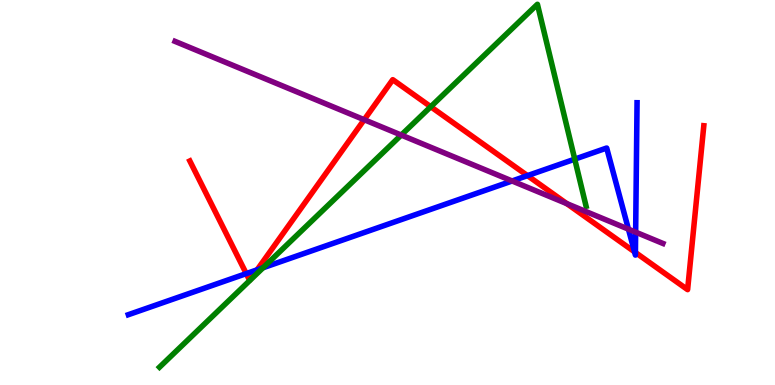[{'lines': ['blue', 'red'], 'intersections': [{'x': 3.18, 'y': 2.89}, {'x': 3.32, 'y': 2.99}, {'x': 6.81, 'y': 5.44}, {'x': 8.19, 'y': 3.46}, {'x': 8.2, 'y': 3.44}]}, {'lines': ['green', 'red'], 'intersections': [{'x': 5.56, 'y': 7.23}]}, {'lines': ['purple', 'red'], 'intersections': [{'x': 4.7, 'y': 6.89}, {'x': 7.31, 'y': 4.71}]}, {'lines': ['blue', 'green'], 'intersections': [{'x': 3.39, 'y': 3.05}, {'x': 7.42, 'y': 5.87}]}, {'lines': ['blue', 'purple'], 'intersections': [{'x': 6.61, 'y': 5.3}, {'x': 8.11, 'y': 4.05}, {'x': 8.2, 'y': 3.97}]}, {'lines': ['green', 'purple'], 'intersections': [{'x': 5.18, 'y': 6.49}]}]